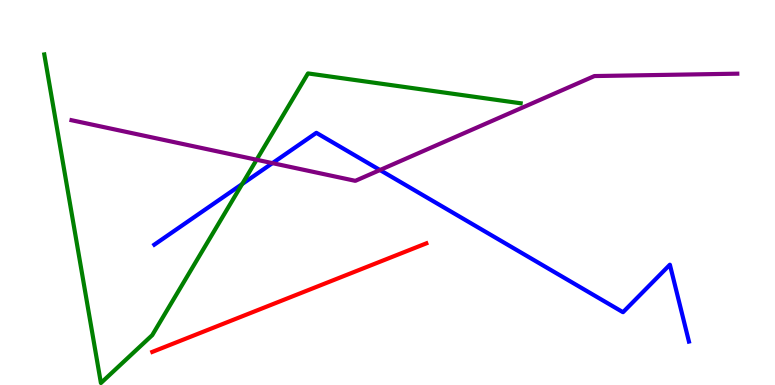[{'lines': ['blue', 'red'], 'intersections': []}, {'lines': ['green', 'red'], 'intersections': []}, {'lines': ['purple', 'red'], 'intersections': []}, {'lines': ['blue', 'green'], 'intersections': [{'x': 3.12, 'y': 5.22}]}, {'lines': ['blue', 'purple'], 'intersections': [{'x': 3.52, 'y': 5.76}, {'x': 4.9, 'y': 5.58}]}, {'lines': ['green', 'purple'], 'intersections': [{'x': 3.31, 'y': 5.85}]}]